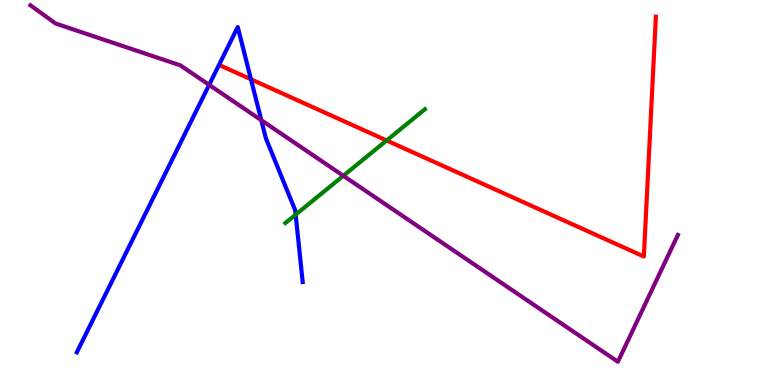[{'lines': ['blue', 'red'], 'intersections': [{'x': 3.24, 'y': 7.94}]}, {'lines': ['green', 'red'], 'intersections': [{'x': 4.99, 'y': 6.35}]}, {'lines': ['purple', 'red'], 'intersections': []}, {'lines': ['blue', 'green'], 'intersections': [{'x': 3.81, 'y': 4.42}]}, {'lines': ['blue', 'purple'], 'intersections': [{'x': 2.7, 'y': 7.8}, {'x': 3.37, 'y': 6.88}]}, {'lines': ['green', 'purple'], 'intersections': [{'x': 4.43, 'y': 5.43}]}]